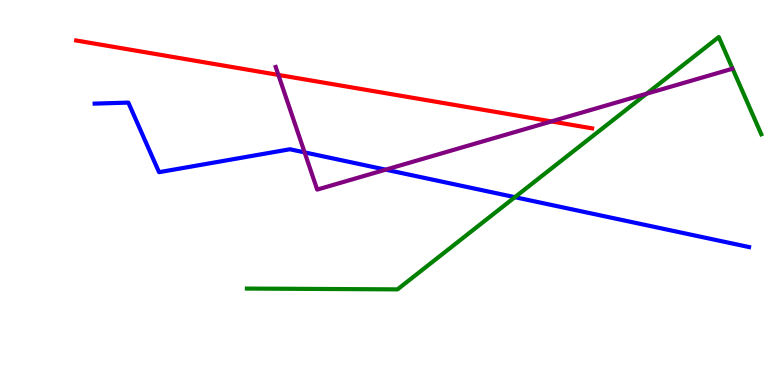[{'lines': ['blue', 'red'], 'intersections': []}, {'lines': ['green', 'red'], 'intersections': []}, {'lines': ['purple', 'red'], 'intersections': [{'x': 3.59, 'y': 8.05}, {'x': 7.12, 'y': 6.85}]}, {'lines': ['blue', 'green'], 'intersections': [{'x': 6.64, 'y': 4.88}]}, {'lines': ['blue', 'purple'], 'intersections': [{'x': 3.93, 'y': 6.04}, {'x': 4.98, 'y': 5.59}]}, {'lines': ['green', 'purple'], 'intersections': [{'x': 8.34, 'y': 7.57}]}]